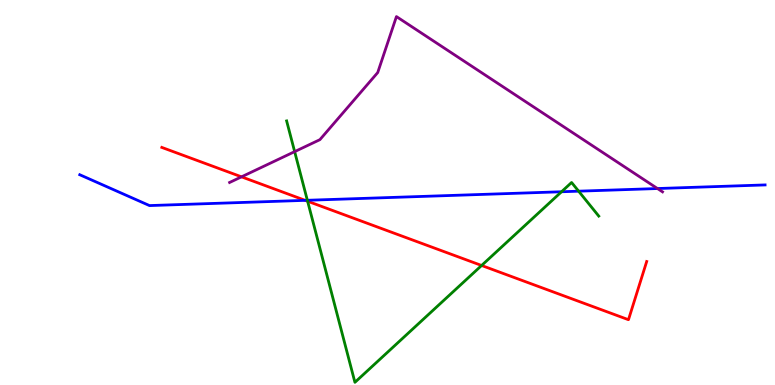[{'lines': ['blue', 'red'], 'intersections': [{'x': 3.94, 'y': 4.8}]}, {'lines': ['green', 'red'], 'intersections': [{'x': 3.97, 'y': 4.77}, {'x': 6.21, 'y': 3.1}]}, {'lines': ['purple', 'red'], 'intersections': [{'x': 3.12, 'y': 5.41}]}, {'lines': ['blue', 'green'], 'intersections': [{'x': 3.97, 'y': 4.8}, {'x': 7.25, 'y': 5.02}, {'x': 7.47, 'y': 5.03}]}, {'lines': ['blue', 'purple'], 'intersections': [{'x': 8.48, 'y': 5.1}]}, {'lines': ['green', 'purple'], 'intersections': [{'x': 3.8, 'y': 6.06}]}]